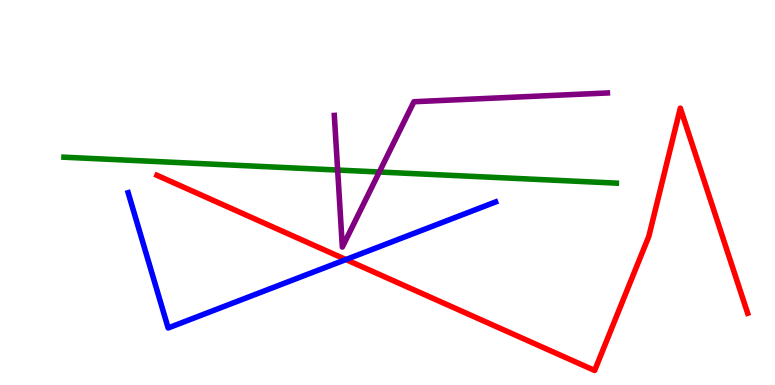[{'lines': ['blue', 'red'], 'intersections': [{'x': 4.46, 'y': 3.26}]}, {'lines': ['green', 'red'], 'intersections': []}, {'lines': ['purple', 'red'], 'intersections': []}, {'lines': ['blue', 'green'], 'intersections': []}, {'lines': ['blue', 'purple'], 'intersections': []}, {'lines': ['green', 'purple'], 'intersections': [{'x': 4.36, 'y': 5.58}, {'x': 4.89, 'y': 5.53}]}]